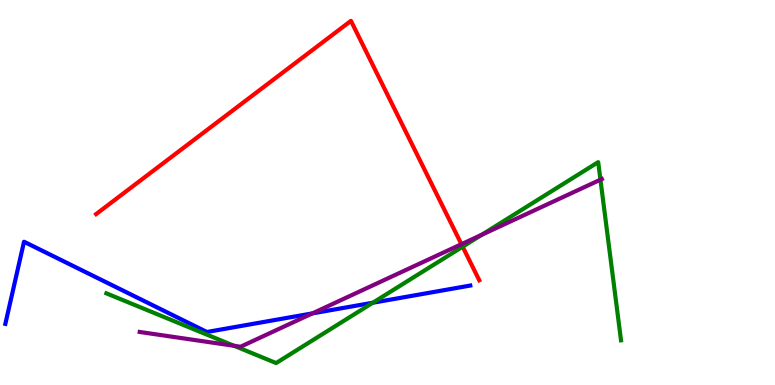[{'lines': ['blue', 'red'], 'intersections': []}, {'lines': ['green', 'red'], 'intersections': [{'x': 5.97, 'y': 3.59}]}, {'lines': ['purple', 'red'], 'intersections': [{'x': 5.95, 'y': 3.66}]}, {'lines': ['blue', 'green'], 'intersections': [{'x': 4.81, 'y': 2.14}]}, {'lines': ['blue', 'purple'], 'intersections': [{'x': 4.03, 'y': 1.86}]}, {'lines': ['green', 'purple'], 'intersections': [{'x': 3.02, 'y': 1.02}, {'x': 6.22, 'y': 3.9}, {'x': 7.75, 'y': 5.33}]}]